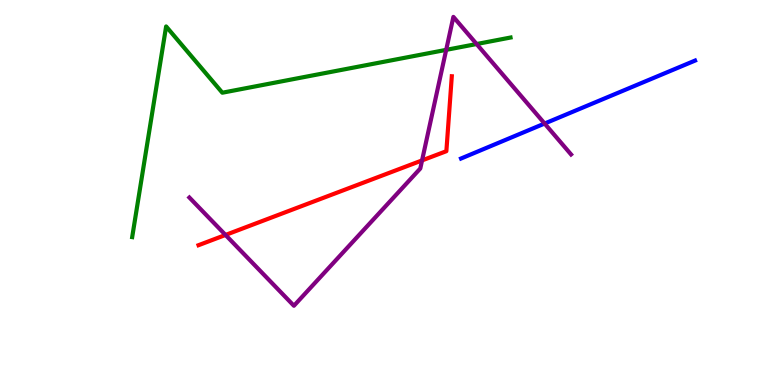[{'lines': ['blue', 'red'], 'intersections': []}, {'lines': ['green', 'red'], 'intersections': []}, {'lines': ['purple', 'red'], 'intersections': [{'x': 2.91, 'y': 3.9}, {'x': 5.45, 'y': 5.83}]}, {'lines': ['blue', 'green'], 'intersections': []}, {'lines': ['blue', 'purple'], 'intersections': [{'x': 7.03, 'y': 6.79}]}, {'lines': ['green', 'purple'], 'intersections': [{'x': 5.76, 'y': 8.71}, {'x': 6.15, 'y': 8.86}]}]